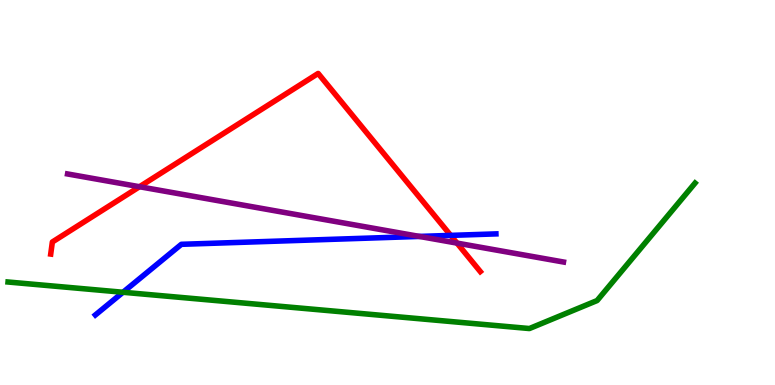[{'lines': ['blue', 'red'], 'intersections': [{'x': 5.82, 'y': 3.89}]}, {'lines': ['green', 'red'], 'intersections': []}, {'lines': ['purple', 'red'], 'intersections': [{'x': 1.8, 'y': 5.15}, {'x': 5.9, 'y': 3.69}]}, {'lines': ['blue', 'green'], 'intersections': [{'x': 1.59, 'y': 2.41}]}, {'lines': ['blue', 'purple'], 'intersections': [{'x': 5.41, 'y': 3.86}]}, {'lines': ['green', 'purple'], 'intersections': []}]